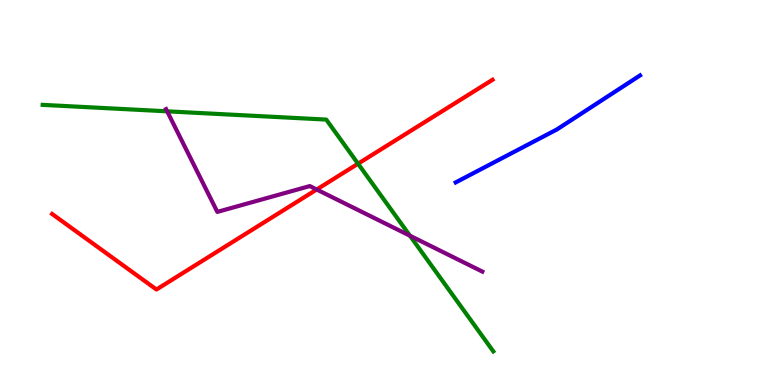[{'lines': ['blue', 'red'], 'intersections': []}, {'lines': ['green', 'red'], 'intersections': [{'x': 4.62, 'y': 5.75}]}, {'lines': ['purple', 'red'], 'intersections': [{'x': 4.09, 'y': 5.08}]}, {'lines': ['blue', 'green'], 'intersections': []}, {'lines': ['blue', 'purple'], 'intersections': []}, {'lines': ['green', 'purple'], 'intersections': [{'x': 2.16, 'y': 7.11}, {'x': 5.29, 'y': 3.88}]}]